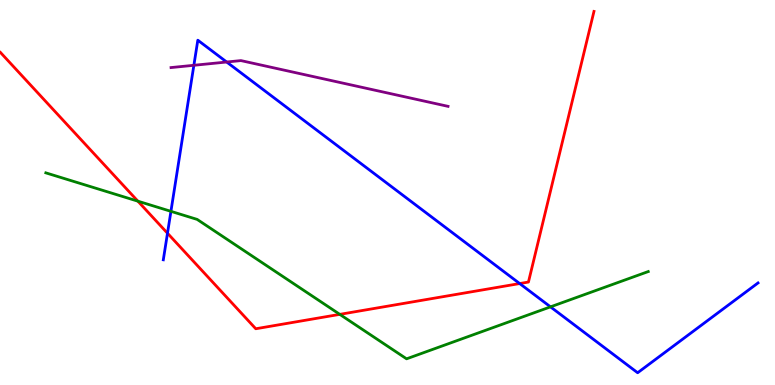[{'lines': ['blue', 'red'], 'intersections': [{'x': 2.16, 'y': 3.94}, {'x': 6.71, 'y': 2.64}]}, {'lines': ['green', 'red'], 'intersections': [{'x': 1.78, 'y': 4.77}, {'x': 4.38, 'y': 1.83}]}, {'lines': ['purple', 'red'], 'intersections': []}, {'lines': ['blue', 'green'], 'intersections': [{'x': 2.21, 'y': 4.51}, {'x': 7.1, 'y': 2.03}]}, {'lines': ['blue', 'purple'], 'intersections': [{'x': 2.5, 'y': 8.3}, {'x': 2.92, 'y': 8.39}]}, {'lines': ['green', 'purple'], 'intersections': []}]